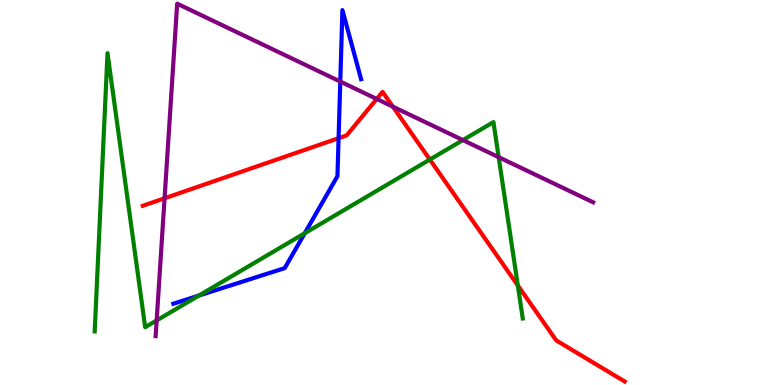[{'lines': ['blue', 'red'], 'intersections': [{'x': 4.37, 'y': 6.41}]}, {'lines': ['green', 'red'], 'intersections': [{'x': 5.55, 'y': 5.86}, {'x': 6.68, 'y': 2.58}]}, {'lines': ['purple', 'red'], 'intersections': [{'x': 2.12, 'y': 4.85}, {'x': 4.86, 'y': 7.43}, {'x': 5.07, 'y': 7.23}]}, {'lines': ['blue', 'green'], 'intersections': [{'x': 2.57, 'y': 2.32}, {'x': 3.93, 'y': 3.94}]}, {'lines': ['blue', 'purple'], 'intersections': [{'x': 4.39, 'y': 7.88}]}, {'lines': ['green', 'purple'], 'intersections': [{'x': 2.02, 'y': 1.68}, {'x': 5.97, 'y': 6.36}, {'x': 6.43, 'y': 5.92}]}]